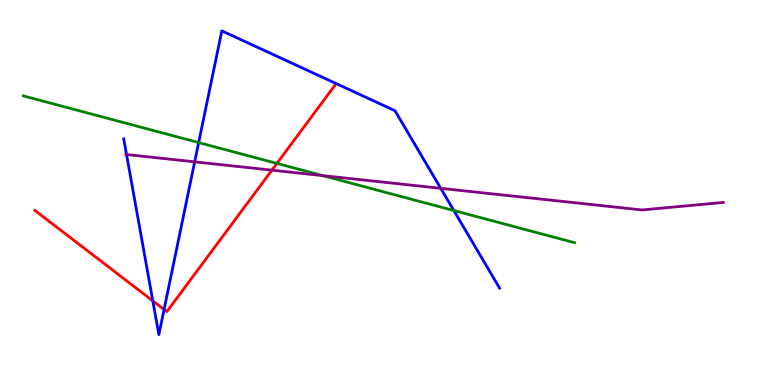[{'lines': ['blue', 'red'], 'intersections': [{'x': 1.97, 'y': 2.18}, {'x': 2.12, 'y': 1.96}]}, {'lines': ['green', 'red'], 'intersections': [{'x': 3.57, 'y': 5.76}]}, {'lines': ['purple', 'red'], 'intersections': [{'x': 3.51, 'y': 5.58}]}, {'lines': ['blue', 'green'], 'intersections': [{'x': 2.56, 'y': 6.3}, {'x': 5.86, 'y': 4.53}]}, {'lines': ['blue', 'purple'], 'intersections': [{'x': 1.63, 'y': 5.99}, {'x': 2.51, 'y': 5.8}, {'x': 5.69, 'y': 5.11}]}, {'lines': ['green', 'purple'], 'intersections': [{'x': 4.16, 'y': 5.44}]}]